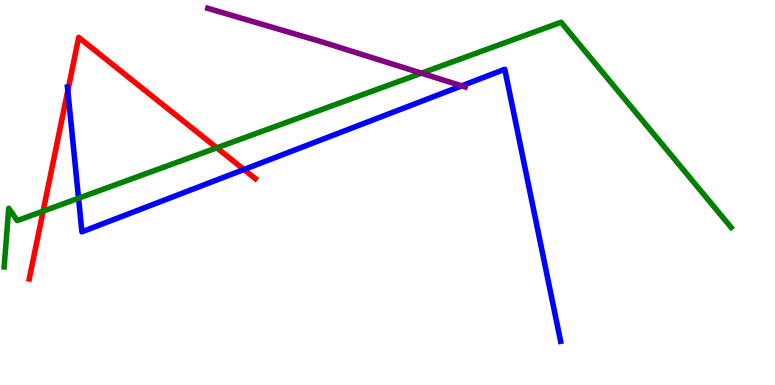[{'lines': ['blue', 'red'], 'intersections': [{'x': 0.875, 'y': 7.65}, {'x': 3.15, 'y': 5.6}]}, {'lines': ['green', 'red'], 'intersections': [{'x': 0.556, 'y': 4.52}, {'x': 2.8, 'y': 6.16}]}, {'lines': ['purple', 'red'], 'intersections': []}, {'lines': ['blue', 'green'], 'intersections': [{'x': 1.01, 'y': 4.85}]}, {'lines': ['blue', 'purple'], 'intersections': [{'x': 5.96, 'y': 7.77}]}, {'lines': ['green', 'purple'], 'intersections': [{'x': 5.44, 'y': 8.1}]}]